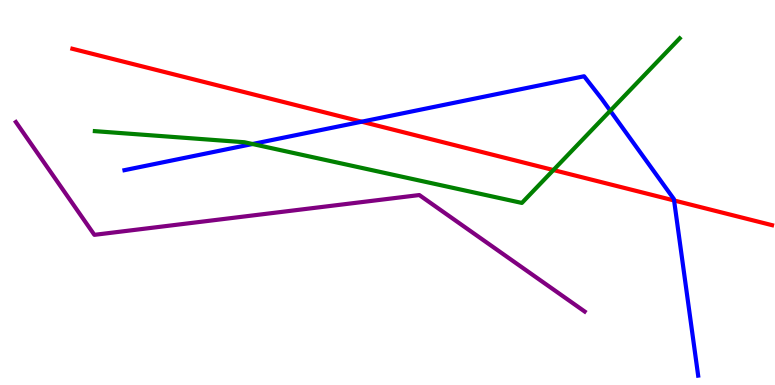[{'lines': ['blue', 'red'], 'intersections': [{'x': 4.67, 'y': 6.84}, {'x': 8.7, 'y': 4.79}]}, {'lines': ['green', 'red'], 'intersections': [{'x': 7.14, 'y': 5.58}]}, {'lines': ['purple', 'red'], 'intersections': []}, {'lines': ['blue', 'green'], 'intersections': [{'x': 3.26, 'y': 6.26}, {'x': 7.87, 'y': 7.12}]}, {'lines': ['blue', 'purple'], 'intersections': []}, {'lines': ['green', 'purple'], 'intersections': []}]